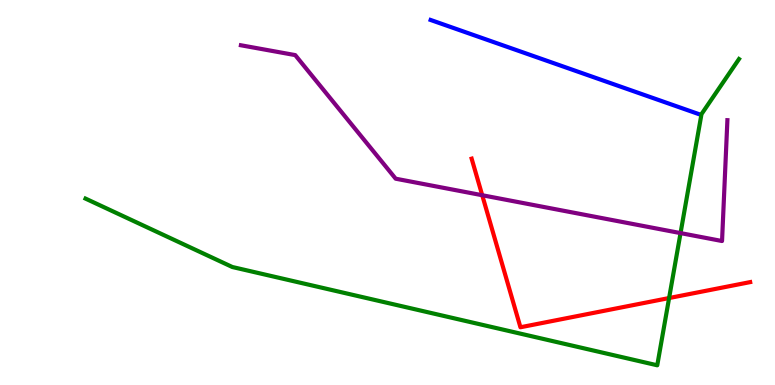[{'lines': ['blue', 'red'], 'intersections': []}, {'lines': ['green', 'red'], 'intersections': [{'x': 8.63, 'y': 2.26}]}, {'lines': ['purple', 'red'], 'intersections': [{'x': 6.22, 'y': 4.93}]}, {'lines': ['blue', 'green'], 'intersections': []}, {'lines': ['blue', 'purple'], 'intersections': []}, {'lines': ['green', 'purple'], 'intersections': [{'x': 8.78, 'y': 3.95}]}]